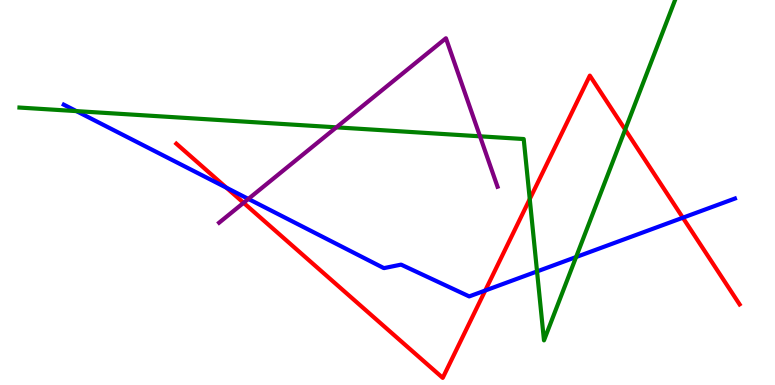[{'lines': ['blue', 'red'], 'intersections': [{'x': 2.92, 'y': 5.12}, {'x': 6.26, 'y': 2.45}, {'x': 8.81, 'y': 4.35}]}, {'lines': ['green', 'red'], 'intersections': [{'x': 6.84, 'y': 4.83}, {'x': 8.07, 'y': 6.63}]}, {'lines': ['purple', 'red'], 'intersections': [{'x': 3.14, 'y': 4.73}]}, {'lines': ['blue', 'green'], 'intersections': [{'x': 0.986, 'y': 7.11}, {'x': 6.93, 'y': 2.95}, {'x': 7.43, 'y': 3.32}]}, {'lines': ['blue', 'purple'], 'intersections': [{'x': 3.2, 'y': 4.83}]}, {'lines': ['green', 'purple'], 'intersections': [{'x': 4.34, 'y': 6.69}, {'x': 6.19, 'y': 6.46}]}]